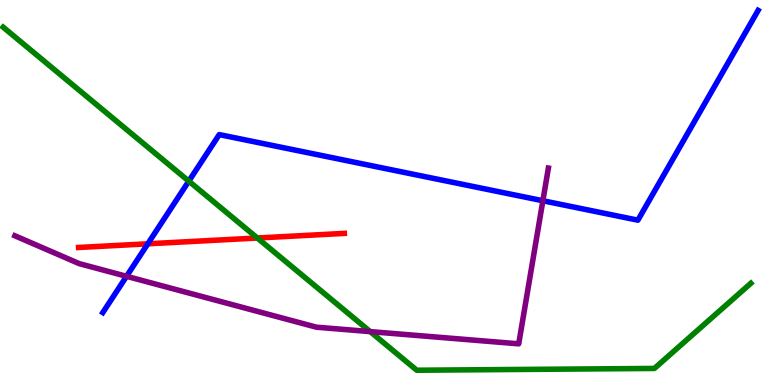[{'lines': ['blue', 'red'], 'intersections': [{'x': 1.91, 'y': 3.67}]}, {'lines': ['green', 'red'], 'intersections': [{'x': 3.32, 'y': 3.82}]}, {'lines': ['purple', 'red'], 'intersections': []}, {'lines': ['blue', 'green'], 'intersections': [{'x': 2.44, 'y': 5.29}]}, {'lines': ['blue', 'purple'], 'intersections': [{'x': 1.63, 'y': 2.82}, {'x': 7.0, 'y': 4.79}]}, {'lines': ['green', 'purple'], 'intersections': [{'x': 4.78, 'y': 1.39}]}]